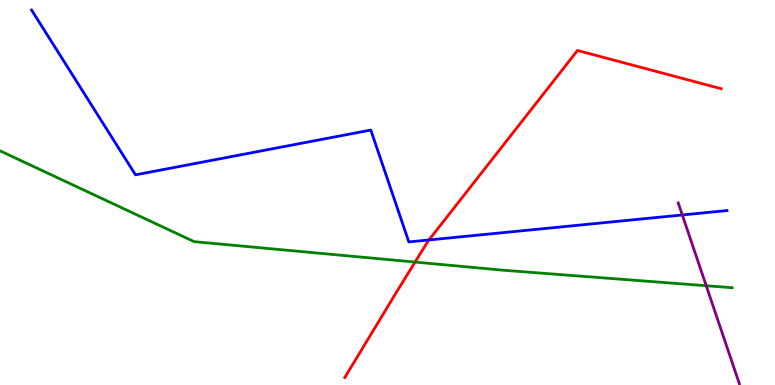[{'lines': ['blue', 'red'], 'intersections': [{'x': 5.53, 'y': 3.77}]}, {'lines': ['green', 'red'], 'intersections': [{'x': 5.36, 'y': 3.19}]}, {'lines': ['purple', 'red'], 'intersections': []}, {'lines': ['blue', 'green'], 'intersections': []}, {'lines': ['blue', 'purple'], 'intersections': [{'x': 8.8, 'y': 4.42}]}, {'lines': ['green', 'purple'], 'intersections': [{'x': 9.11, 'y': 2.58}]}]